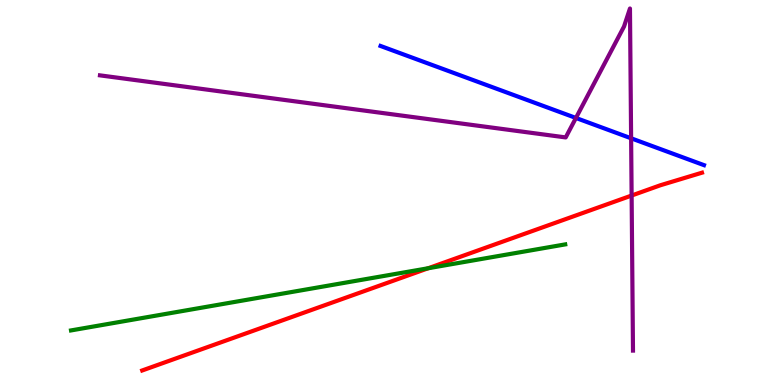[{'lines': ['blue', 'red'], 'intersections': []}, {'lines': ['green', 'red'], 'intersections': [{'x': 5.53, 'y': 3.03}]}, {'lines': ['purple', 'red'], 'intersections': [{'x': 8.15, 'y': 4.92}]}, {'lines': ['blue', 'green'], 'intersections': []}, {'lines': ['blue', 'purple'], 'intersections': [{'x': 7.43, 'y': 6.94}, {'x': 8.14, 'y': 6.41}]}, {'lines': ['green', 'purple'], 'intersections': []}]